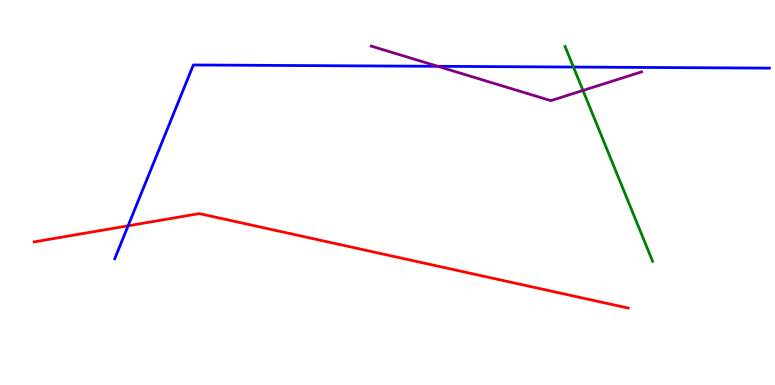[{'lines': ['blue', 'red'], 'intersections': [{'x': 1.65, 'y': 4.13}]}, {'lines': ['green', 'red'], 'intersections': []}, {'lines': ['purple', 'red'], 'intersections': []}, {'lines': ['blue', 'green'], 'intersections': [{'x': 7.4, 'y': 8.26}]}, {'lines': ['blue', 'purple'], 'intersections': [{'x': 5.65, 'y': 8.28}]}, {'lines': ['green', 'purple'], 'intersections': [{'x': 7.52, 'y': 7.65}]}]